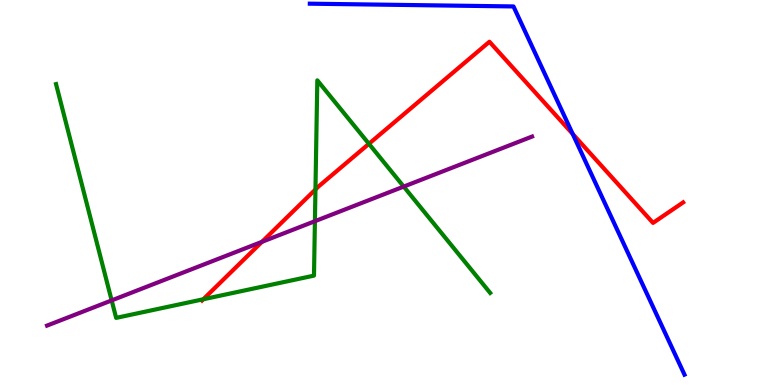[{'lines': ['blue', 'red'], 'intersections': [{'x': 7.39, 'y': 6.52}]}, {'lines': ['green', 'red'], 'intersections': [{'x': 2.62, 'y': 2.23}, {'x': 4.07, 'y': 5.08}, {'x': 4.76, 'y': 6.26}]}, {'lines': ['purple', 'red'], 'intersections': [{'x': 3.38, 'y': 3.72}]}, {'lines': ['blue', 'green'], 'intersections': []}, {'lines': ['blue', 'purple'], 'intersections': []}, {'lines': ['green', 'purple'], 'intersections': [{'x': 1.44, 'y': 2.2}, {'x': 4.06, 'y': 4.25}, {'x': 5.21, 'y': 5.15}]}]